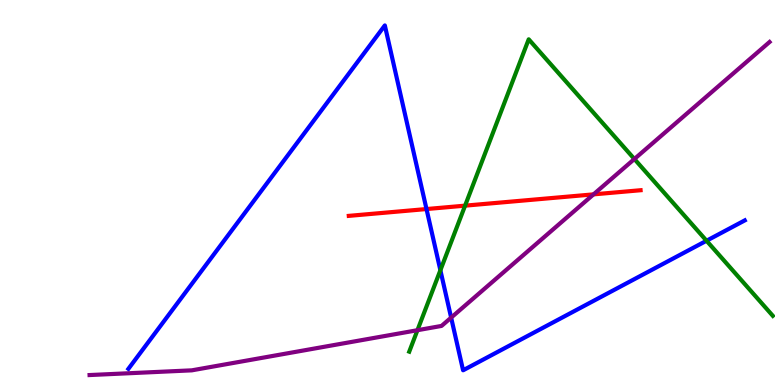[{'lines': ['blue', 'red'], 'intersections': [{'x': 5.5, 'y': 4.57}]}, {'lines': ['green', 'red'], 'intersections': [{'x': 6.0, 'y': 4.66}]}, {'lines': ['purple', 'red'], 'intersections': [{'x': 7.66, 'y': 4.95}]}, {'lines': ['blue', 'green'], 'intersections': [{'x': 5.68, 'y': 2.98}, {'x': 9.12, 'y': 3.75}]}, {'lines': ['blue', 'purple'], 'intersections': [{'x': 5.82, 'y': 1.75}]}, {'lines': ['green', 'purple'], 'intersections': [{'x': 5.39, 'y': 1.42}, {'x': 8.19, 'y': 5.87}]}]